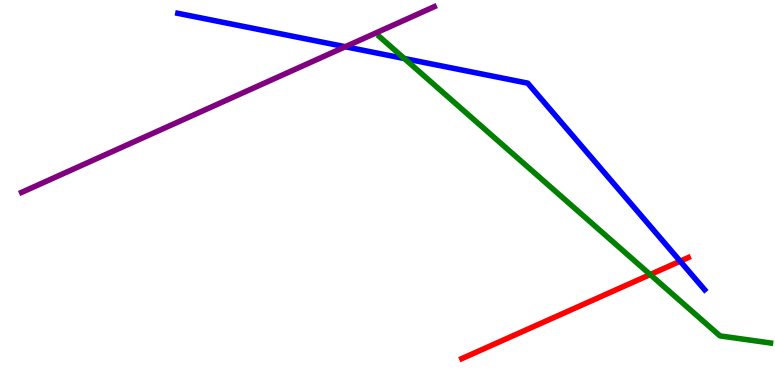[{'lines': ['blue', 'red'], 'intersections': [{'x': 8.78, 'y': 3.22}]}, {'lines': ['green', 'red'], 'intersections': [{'x': 8.39, 'y': 2.87}]}, {'lines': ['purple', 'red'], 'intersections': []}, {'lines': ['blue', 'green'], 'intersections': [{'x': 5.22, 'y': 8.48}]}, {'lines': ['blue', 'purple'], 'intersections': [{'x': 4.46, 'y': 8.79}]}, {'lines': ['green', 'purple'], 'intersections': []}]